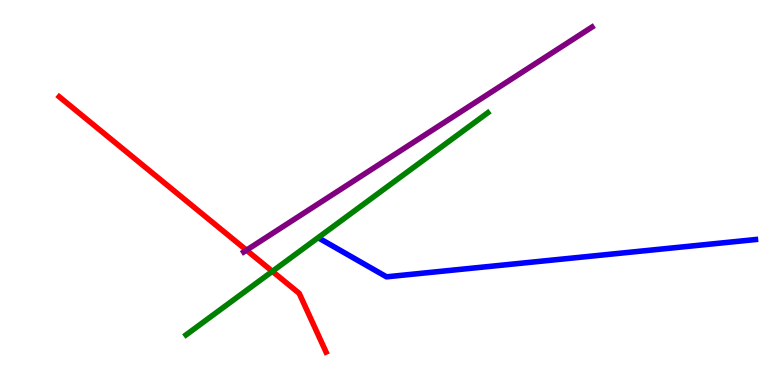[{'lines': ['blue', 'red'], 'intersections': []}, {'lines': ['green', 'red'], 'intersections': [{'x': 3.51, 'y': 2.95}]}, {'lines': ['purple', 'red'], 'intersections': [{'x': 3.18, 'y': 3.5}]}, {'lines': ['blue', 'green'], 'intersections': []}, {'lines': ['blue', 'purple'], 'intersections': []}, {'lines': ['green', 'purple'], 'intersections': []}]